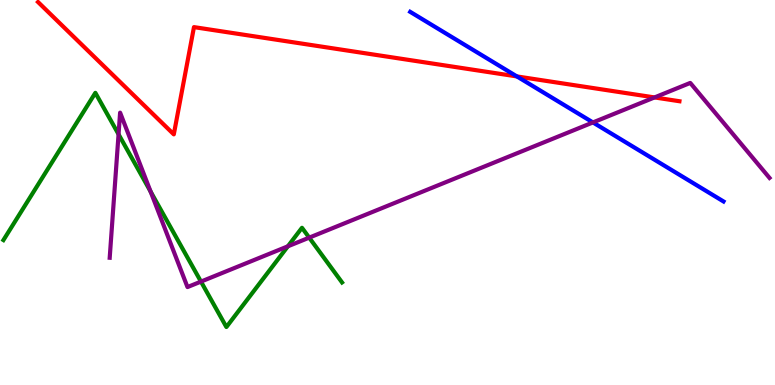[{'lines': ['blue', 'red'], 'intersections': [{'x': 6.67, 'y': 8.02}]}, {'lines': ['green', 'red'], 'intersections': []}, {'lines': ['purple', 'red'], 'intersections': [{'x': 8.45, 'y': 7.47}]}, {'lines': ['blue', 'green'], 'intersections': []}, {'lines': ['blue', 'purple'], 'intersections': [{'x': 7.65, 'y': 6.82}]}, {'lines': ['green', 'purple'], 'intersections': [{'x': 1.53, 'y': 6.51}, {'x': 1.94, 'y': 5.02}, {'x': 2.59, 'y': 2.69}, {'x': 3.71, 'y': 3.6}, {'x': 3.99, 'y': 3.83}]}]